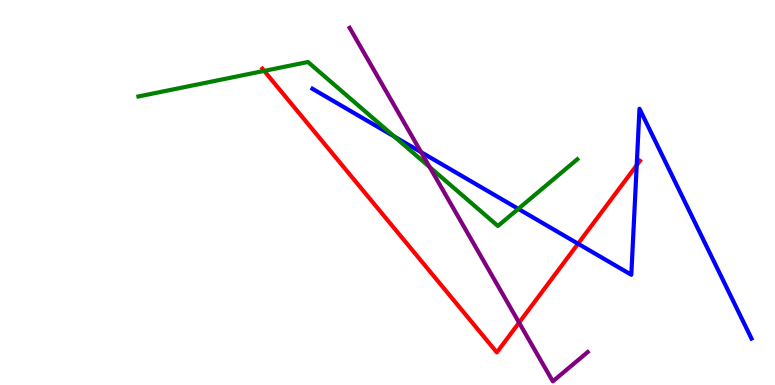[{'lines': ['blue', 'red'], 'intersections': [{'x': 7.46, 'y': 3.67}, {'x': 8.22, 'y': 5.71}]}, {'lines': ['green', 'red'], 'intersections': [{'x': 3.41, 'y': 8.16}]}, {'lines': ['purple', 'red'], 'intersections': [{'x': 6.7, 'y': 1.62}]}, {'lines': ['blue', 'green'], 'intersections': [{'x': 5.09, 'y': 6.45}, {'x': 6.69, 'y': 4.58}]}, {'lines': ['blue', 'purple'], 'intersections': [{'x': 5.43, 'y': 6.05}]}, {'lines': ['green', 'purple'], 'intersections': [{'x': 5.54, 'y': 5.66}]}]